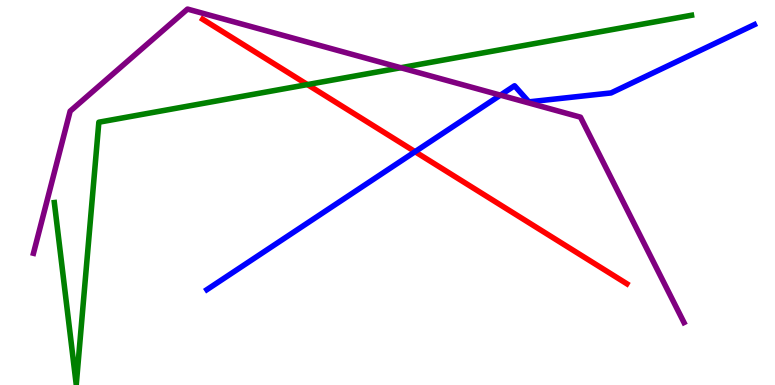[{'lines': ['blue', 'red'], 'intersections': [{'x': 5.36, 'y': 6.06}]}, {'lines': ['green', 'red'], 'intersections': [{'x': 3.97, 'y': 7.8}]}, {'lines': ['purple', 'red'], 'intersections': []}, {'lines': ['blue', 'green'], 'intersections': []}, {'lines': ['blue', 'purple'], 'intersections': [{'x': 6.46, 'y': 7.53}]}, {'lines': ['green', 'purple'], 'intersections': [{'x': 5.17, 'y': 8.24}]}]